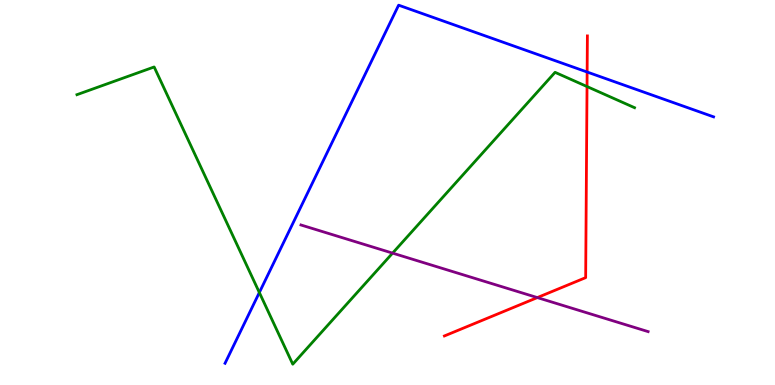[{'lines': ['blue', 'red'], 'intersections': [{'x': 7.58, 'y': 8.13}]}, {'lines': ['green', 'red'], 'intersections': [{'x': 7.57, 'y': 7.75}]}, {'lines': ['purple', 'red'], 'intersections': [{'x': 6.93, 'y': 2.27}]}, {'lines': ['blue', 'green'], 'intersections': [{'x': 3.35, 'y': 2.4}]}, {'lines': ['blue', 'purple'], 'intersections': []}, {'lines': ['green', 'purple'], 'intersections': [{'x': 5.07, 'y': 3.43}]}]